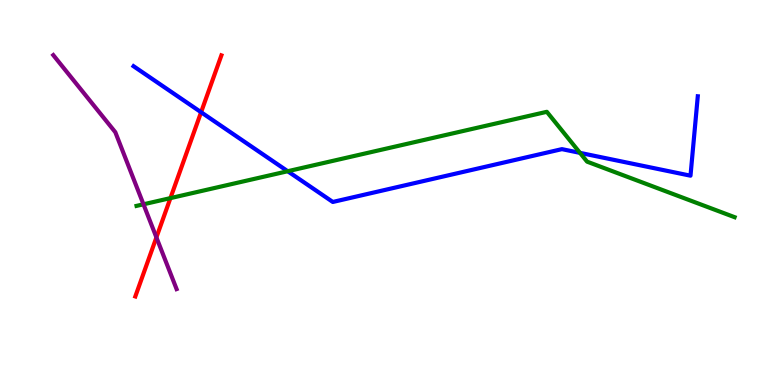[{'lines': ['blue', 'red'], 'intersections': [{'x': 2.59, 'y': 7.09}]}, {'lines': ['green', 'red'], 'intersections': [{'x': 2.2, 'y': 4.85}]}, {'lines': ['purple', 'red'], 'intersections': [{'x': 2.02, 'y': 3.83}]}, {'lines': ['blue', 'green'], 'intersections': [{'x': 3.71, 'y': 5.55}, {'x': 7.48, 'y': 6.03}]}, {'lines': ['blue', 'purple'], 'intersections': []}, {'lines': ['green', 'purple'], 'intersections': [{'x': 1.85, 'y': 4.69}]}]